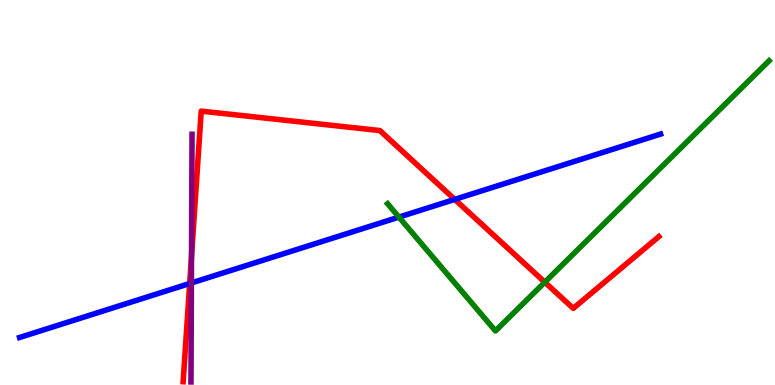[{'lines': ['blue', 'red'], 'intersections': [{'x': 2.45, 'y': 2.64}, {'x': 5.87, 'y': 4.82}]}, {'lines': ['green', 'red'], 'intersections': [{'x': 7.03, 'y': 2.67}]}, {'lines': ['purple', 'red'], 'intersections': [{'x': 2.47, 'y': 3.34}]}, {'lines': ['blue', 'green'], 'intersections': [{'x': 5.15, 'y': 4.36}]}, {'lines': ['blue', 'purple'], 'intersections': [{'x': 2.47, 'y': 2.65}]}, {'lines': ['green', 'purple'], 'intersections': []}]